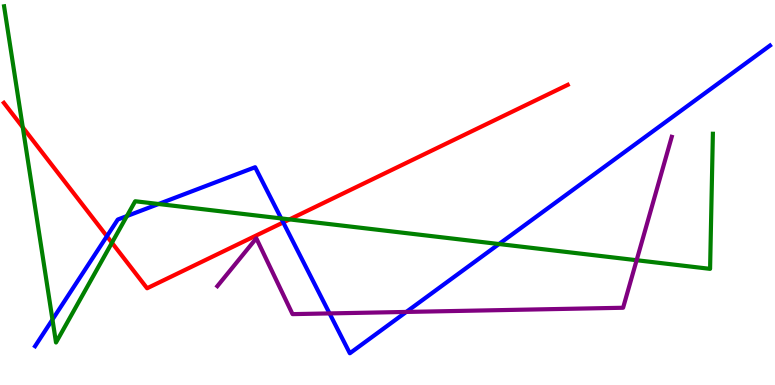[{'lines': ['blue', 'red'], 'intersections': [{'x': 1.38, 'y': 3.86}, {'x': 3.65, 'y': 4.22}]}, {'lines': ['green', 'red'], 'intersections': [{'x': 0.294, 'y': 6.69}, {'x': 1.44, 'y': 3.69}, {'x': 3.74, 'y': 4.3}]}, {'lines': ['purple', 'red'], 'intersections': []}, {'lines': ['blue', 'green'], 'intersections': [{'x': 0.677, 'y': 1.7}, {'x': 1.64, 'y': 4.39}, {'x': 2.05, 'y': 4.7}, {'x': 3.63, 'y': 4.33}, {'x': 6.44, 'y': 3.66}]}, {'lines': ['blue', 'purple'], 'intersections': [{'x': 4.25, 'y': 1.86}, {'x': 5.24, 'y': 1.9}]}, {'lines': ['green', 'purple'], 'intersections': [{'x': 8.21, 'y': 3.24}]}]